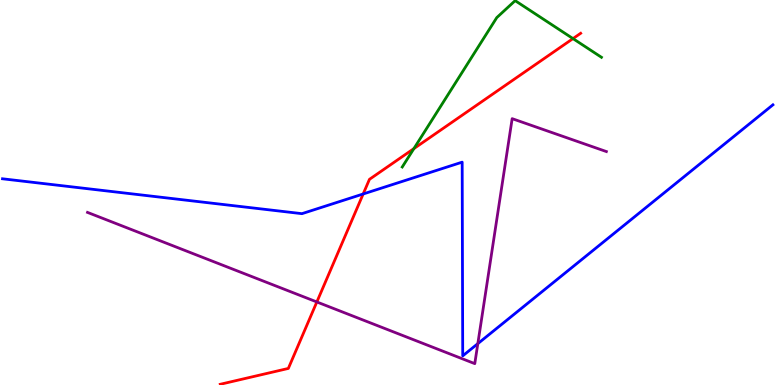[{'lines': ['blue', 'red'], 'intersections': [{'x': 4.69, 'y': 4.96}]}, {'lines': ['green', 'red'], 'intersections': [{'x': 5.34, 'y': 6.14}, {'x': 7.39, 'y': 9.0}]}, {'lines': ['purple', 'red'], 'intersections': [{'x': 4.09, 'y': 2.16}]}, {'lines': ['blue', 'green'], 'intersections': []}, {'lines': ['blue', 'purple'], 'intersections': [{'x': 6.17, 'y': 1.07}]}, {'lines': ['green', 'purple'], 'intersections': []}]